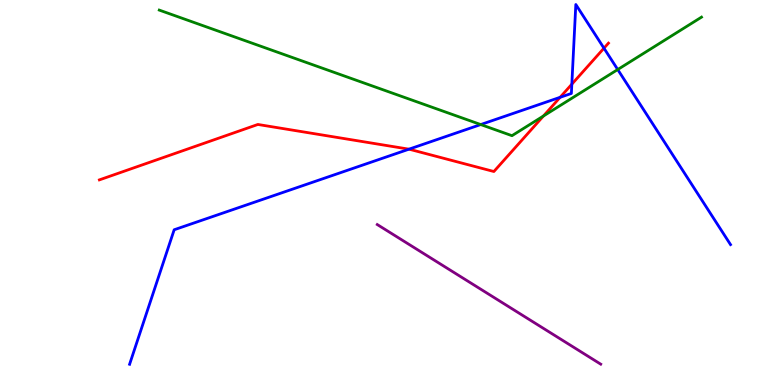[{'lines': ['blue', 'red'], 'intersections': [{'x': 5.28, 'y': 6.13}, {'x': 7.23, 'y': 7.47}, {'x': 7.38, 'y': 7.81}, {'x': 7.79, 'y': 8.75}]}, {'lines': ['green', 'red'], 'intersections': [{'x': 7.01, 'y': 6.99}]}, {'lines': ['purple', 'red'], 'intersections': []}, {'lines': ['blue', 'green'], 'intersections': [{'x': 6.2, 'y': 6.76}, {'x': 7.97, 'y': 8.19}]}, {'lines': ['blue', 'purple'], 'intersections': []}, {'lines': ['green', 'purple'], 'intersections': []}]